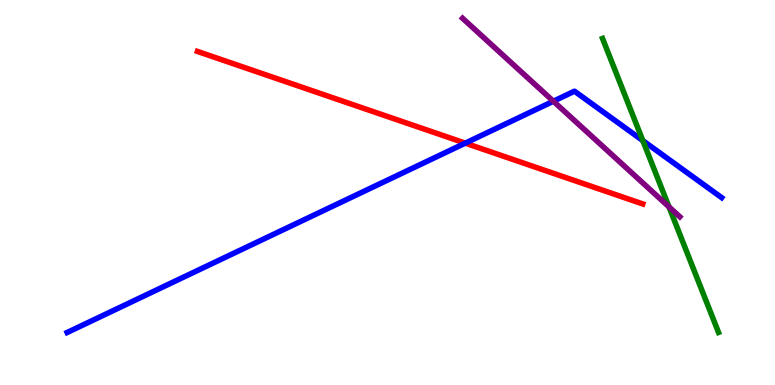[{'lines': ['blue', 'red'], 'intersections': [{'x': 6.0, 'y': 6.28}]}, {'lines': ['green', 'red'], 'intersections': []}, {'lines': ['purple', 'red'], 'intersections': []}, {'lines': ['blue', 'green'], 'intersections': [{'x': 8.29, 'y': 6.35}]}, {'lines': ['blue', 'purple'], 'intersections': [{'x': 7.14, 'y': 7.37}]}, {'lines': ['green', 'purple'], 'intersections': [{'x': 8.63, 'y': 4.63}]}]